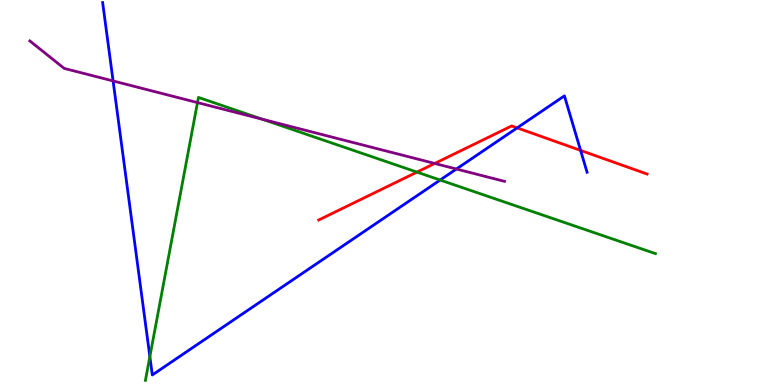[{'lines': ['blue', 'red'], 'intersections': [{'x': 6.67, 'y': 6.68}, {'x': 7.49, 'y': 6.09}]}, {'lines': ['green', 'red'], 'intersections': [{'x': 5.38, 'y': 5.53}]}, {'lines': ['purple', 'red'], 'intersections': [{'x': 5.61, 'y': 5.75}]}, {'lines': ['blue', 'green'], 'intersections': [{'x': 1.93, 'y': 0.737}, {'x': 5.68, 'y': 5.32}]}, {'lines': ['blue', 'purple'], 'intersections': [{'x': 1.46, 'y': 7.9}, {'x': 5.89, 'y': 5.61}]}, {'lines': ['green', 'purple'], 'intersections': [{'x': 2.55, 'y': 7.34}, {'x': 3.38, 'y': 6.9}]}]